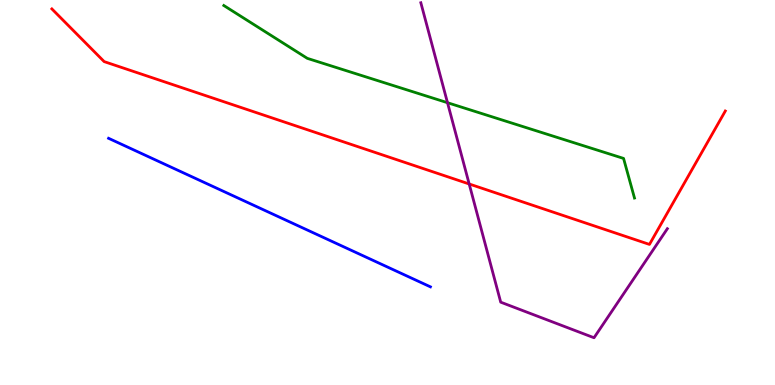[{'lines': ['blue', 'red'], 'intersections': []}, {'lines': ['green', 'red'], 'intersections': []}, {'lines': ['purple', 'red'], 'intersections': [{'x': 6.05, 'y': 5.22}]}, {'lines': ['blue', 'green'], 'intersections': []}, {'lines': ['blue', 'purple'], 'intersections': []}, {'lines': ['green', 'purple'], 'intersections': [{'x': 5.77, 'y': 7.33}]}]